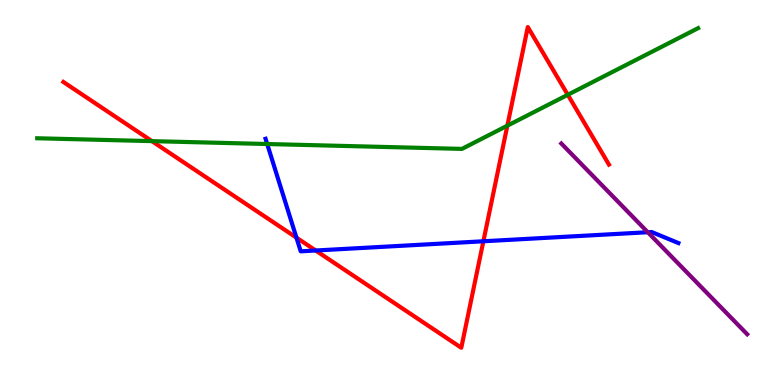[{'lines': ['blue', 'red'], 'intersections': [{'x': 3.83, 'y': 3.83}, {'x': 4.07, 'y': 3.49}, {'x': 6.24, 'y': 3.73}]}, {'lines': ['green', 'red'], 'intersections': [{'x': 1.96, 'y': 6.33}, {'x': 6.55, 'y': 6.74}, {'x': 7.33, 'y': 7.54}]}, {'lines': ['purple', 'red'], 'intersections': []}, {'lines': ['blue', 'green'], 'intersections': [{'x': 3.45, 'y': 6.26}]}, {'lines': ['blue', 'purple'], 'intersections': [{'x': 8.36, 'y': 3.97}]}, {'lines': ['green', 'purple'], 'intersections': []}]